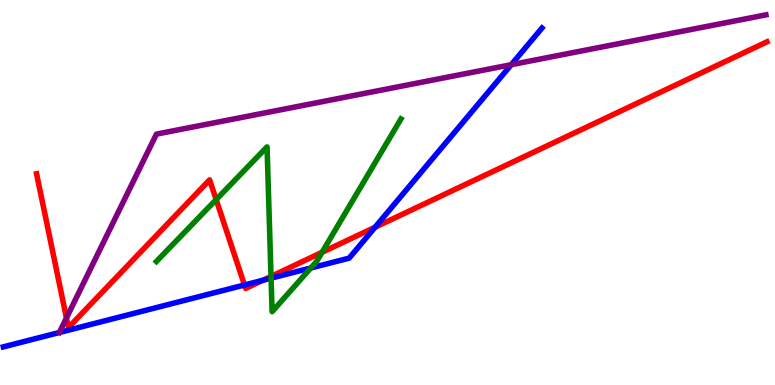[{'lines': ['blue', 'red'], 'intersections': [{'x': 3.15, 'y': 2.6}, {'x': 3.39, 'y': 2.72}, {'x': 4.84, 'y': 4.1}]}, {'lines': ['green', 'red'], 'intersections': [{'x': 2.79, 'y': 4.82}, {'x': 3.5, 'y': 2.82}, {'x': 4.16, 'y': 3.45}]}, {'lines': ['purple', 'red'], 'intersections': [{'x': 0.857, 'y': 1.74}]}, {'lines': ['blue', 'green'], 'intersections': [{'x': 3.5, 'y': 2.77}, {'x': 4.01, 'y': 3.04}]}, {'lines': ['blue', 'purple'], 'intersections': [{'x': 6.6, 'y': 8.32}]}, {'lines': ['green', 'purple'], 'intersections': []}]